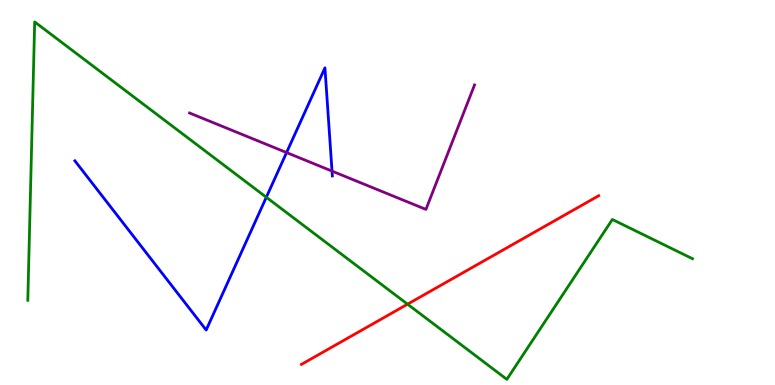[{'lines': ['blue', 'red'], 'intersections': []}, {'lines': ['green', 'red'], 'intersections': [{'x': 5.26, 'y': 2.1}]}, {'lines': ['purple', 'red'], 'intersections': []}, {'lines': ['blue', 'green'], 'intersections': [{'x': 3.44, 'y': 4.88}]}, {'lines': ['blue', 'purple'], 'intersections': [{'x': 3.7, 'y': 6.04}, {'x': 4.28, 'y': 5.56}]}, {'lines': ['green', 'purple'], 'intersections': []}]